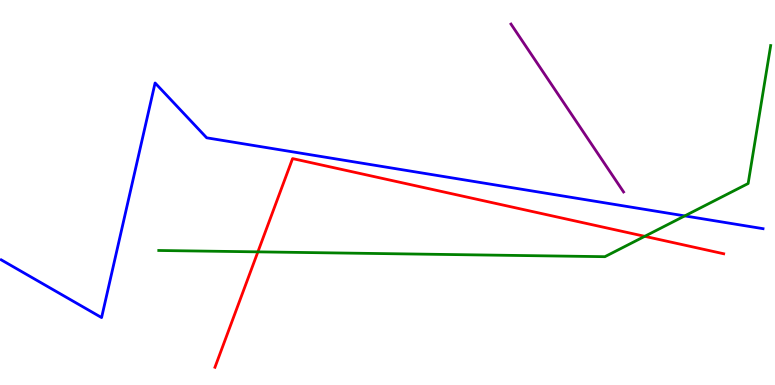[{'lines': ['blue', 'red'], 'intersections': []}, {'lines': ['green', 'red'], 'intersections': [{'x': 3.33, 'y': 3.46}, {'x': 8.32, 'y': 3.86}]}, {'lines': ['purple', 'red'], 'intersections': []}, {'lines': ['blue', 'green'], 'intersections': [{'x': 8.84, 'y': 4.39}]}, {'lines': ['blue', 'purple'], 'intersections': []}, {'lines': ['green', 'purple'], 'intersections': []}]